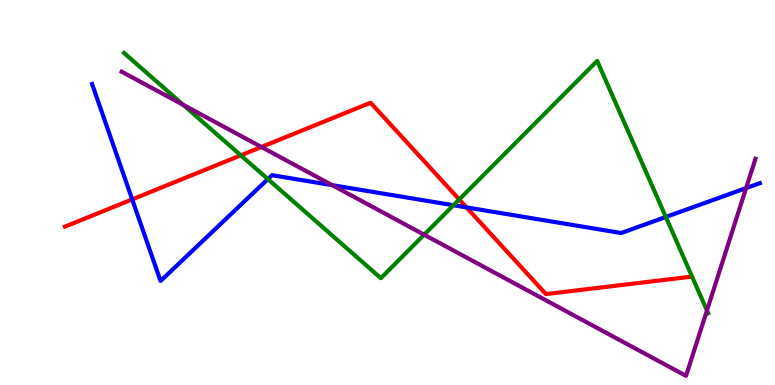[{'lines': ['blue', 'red'], 'intersections': [{'x': 1.71, 'y': 4.82}, {'x': 6.02, 'y': 4.61}]}, {'lines': ['green', 'red'], 'intersections': [{'x': 3.11, 'y': 5.97}, {'x': 5.93, 'y': 4.82}]}, {'lines': ['purple', 'red'], 'intersections': [{'x': 3.37, 'y': 6.18}]}, {'lines': ['blue', 'green'], 'intersections': [{'x': 3.46, 'y': 5.35}, {'x': 5.85, 'y': 4.67}, {'x': 8.59, 'y': 4.36}]}, {'lines': ['blue', 'purple'], 'intersections': [{'x': 4.29, 'y': 5.19}, {'x': 9.63, 'y': 5.11}]}, {'lines': ['green', 'purple'], 'intersections': [{'x': 2.36, 'y': 7.28}, {'x': 5.47, 'y': 3.9}, {'x': 9.12, 'y': 1.94}]}]